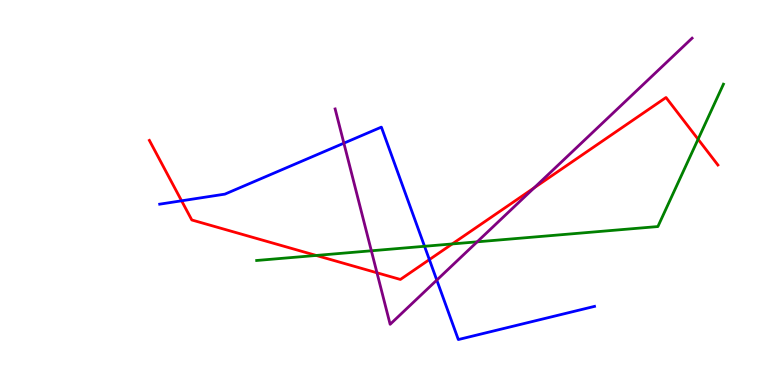[{'lines': ['blue', 'red'], 'intersections': [{'x': 2.34, 'y': 4.78}, {'x': 5.54, 'y': 3.26}]}, {'lines': ['green', 'red'], 'intersections': [{'x': 4.08, 'y': 3.37}, {'x': 5.84, 'y': 3.66}, {'x': 9.01, 'y': 6.38}]}, {'lines': ['purple', 'red'], 'intersections': [{'x': 4.86, 'y': 2.91}, {'x': 6.89, 'y': 5.12}]}, {'lines': ['blue', 'green'], 'intersections': [{'x': 5.48, 'y': 3.6}]}, {'lines': ['blue', 'purple'], 'intersections': [{'x': 4.44, 'y': 6.28}, {'x': 5.64, 'y': 2.72}]}, {'lines': ['green', 'purple'], 'intersections': [{'x': 4.79, 'y': 3.49}, {'x': 6.16, 'y': 3.72}]}]